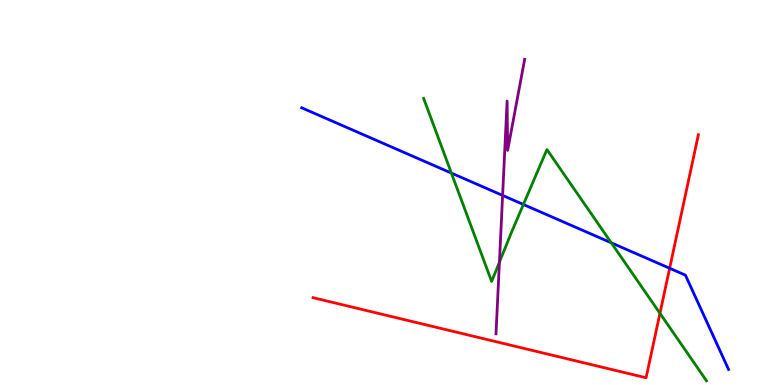[{'lines': ['blue', 'red'], 'intersections': [{'x': 8.64, 'y': 3.03}]}, {'lines': ['green', 'red'], 'intersections': [{'x': 8.52, 'y': 1.86}]}, {'lines': ['purple', 'red'], 'intersections': []}, {'lines': ['blue', 'green'], 'intersections': [{'x': 5.82, 'y': 5.5}, {'x': 6.75, 'y': 4.69}, {'x': 7.89, 'y': 3.69}]}, {'lines': ['blue', 'purple'], 'intersections': [{'x': 6.49, 'y': 4.92}]}, {'lines': ['green', 'purple'], 'intersections': [{'x': 6.44, 'y': 3.19}]}]